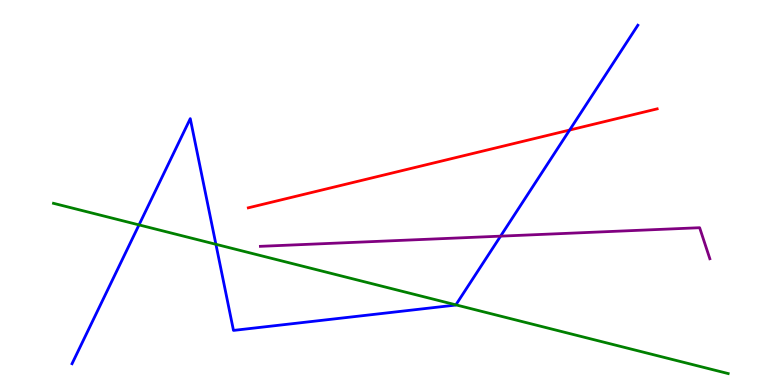[{'lines': ['blue', 'red'], 'intersections': [{'x': 7.35, 'y': 6.62}]}, {'lines': ['green', 'red'], 'intersections': []}, {'lines': ['purple', 'red'], 'intersections': []}, {'lines': ['blue', 'green'], 'intersections': [{'x': 1.79, 'y': 4.16}, {'x': 2.79, 'y': 3.65}, {'x': 5.88, 'y': 2.08}]}, {'lines': ['blue', 'purple'], 'intersections': [{'x': 6.46, 'y': 3.87}]}, {'lines': ['green', 'purple'], 'intersections': []}]